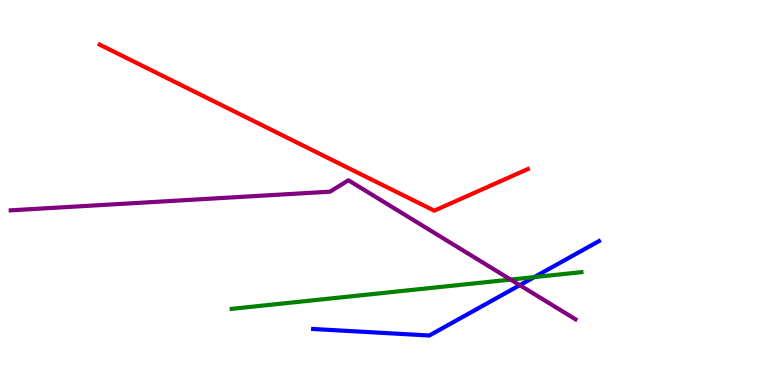[{'lines': ['blue', 'red'], 'intersections': []}, {'lines': ['green', 'red'], 'intersections': []}, {'lines': ['purple', 'red'], 'intersections': []}, {'lines': ['blue', 'green'], 'intersections': [{'x': 6.89, 'y': 2.8}]}, {'lines': ['blue', 'purple'], 'intersections': [{'x': 6.71, 'y': 2.59}]}, {'lines': ['green', 'purple'], 'intersections': [{'x': 6.59, 'y': 2.74}]}]